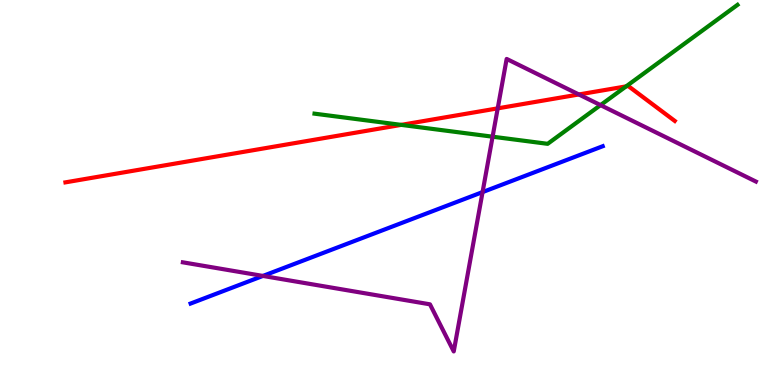[{'lines': ['blue', 'red'], 'intersections': []}, {'lines': ['green', 'red'], 'intersections': [{'x': 5.18, 'y': 6.76}, {'x': 8.08, 'y': 7.76}]}, {'lines': ['purple', 'red'], 'intersections': [{'x': 6.42, 'y': 7.19}, {'x': 7.47, 'y': 7.55}]}, {'lines': ['blue', 'green'], 'intersections': []}, {'lines': ['blue', 'purple'], 'intersections': [{'x': 3.39, 'y': 2.83}, {'x': 6.23, 'y': 5.01}]}, {'lines': ['green', 'purple'], 'intersections': [{'x': 6.36, 'y': 6.45}, {'x': 7.75, 'y': 7.27}]}]